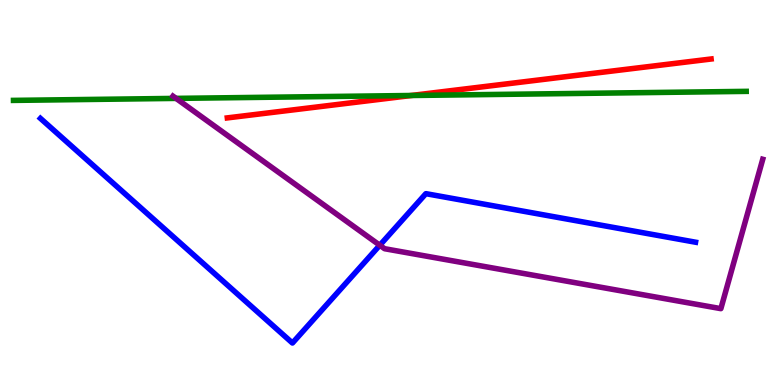[{'lines': ['blue', 'red'], 'intersections': []}, {'lines': ['green', 'red'], 'intersections': [{'x': 5.31, 'y': 7.52}]}, {'lines': ['purple', 'red'], 'intersections': []}, {'lines': ['blue', 'green'], 'intersections': []}, {'lines': ['blue', 'purple'], 'intersections': [{'x': 4.9, 'y': 3.63}]}, {'lines': ['green', 'purple'], 'intersections': [{'x': 2.27, 'y': 7.44}]}]